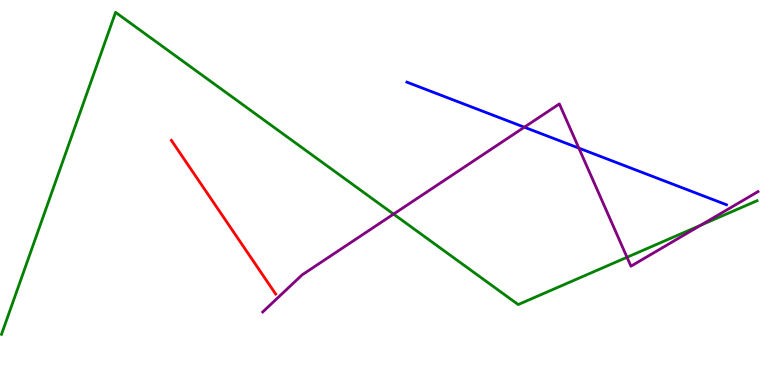[{'lines': ['blue', 'red'], 'intersections': []}, {'lines': ['green', 'red'], 'intersections': []}, {'lines': ['purple', 'red'], 'intersections': []}, {'lines': ['blue', 'green'], 'intersections': []}, {'lines': ['blue', 'purple'], 'intersections': [{'x': 6.77, 'y': 6.7}, {'x': 7.47, 'y': 6.15}]}, {'lines': ['green', 'purple'], 'intersections': [{'x': 5.08, 'y': 4.44}, {'x': 8.09, 'y': 3.32}, {'x': 9.04, 'y': 4.15}]}]